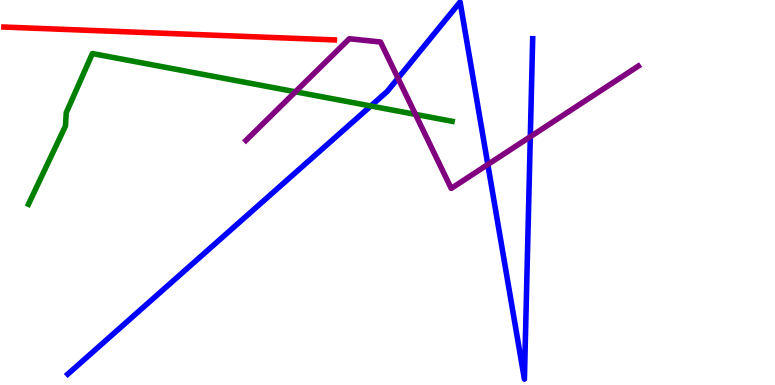[{'lines': ['blue', 'red'], 'intersections': []}, {'lines': ['green', 'red'], 'intersections': []}, {'lines': ['purple', 'red'], 'intersections': []}, {'lines': ['blue', 'green'], 'intersections': [{'x': 4.78, 'y': 7.25}]}, {'lines': ['blue', 'purple'], 'intersections': [{'x': 5.14, 'y': 7.97}, {'x': 6.29, 'y': 5.73}, {'x': 6.84, 'y': 6.45}]}, {'lines': ['green', 'purple'], 'intersections': [{'x': 3.81, 'y': 7.62}, {'x': 5.36, 'y': 7.03}]}]